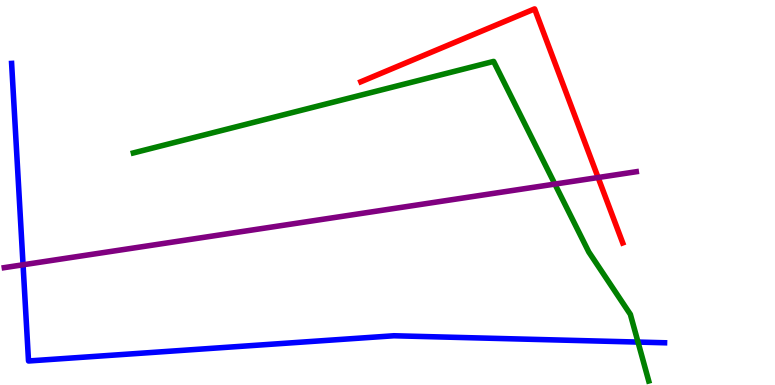[{'lines': ['blue', 'red'], 'intersections': []}, {'lines': ['green', 'red'], 'intersections': []}, {'lines': ['purple', 'red'], 'intersections': [{'x': 7.72, 'y': 5.39}]}, {'lines': ['blue', 'green'], 'intersections': [{'x': 8.23, 'y': 1.11}]}, {'lines': ['blue', 'purple'], 'intersections': [{'x': 0.297, 'y': 3.12}]}, {'lines': ['green', 'purple'], 'intersections': [{'x': 7.16, 'y': 5.22}]}]